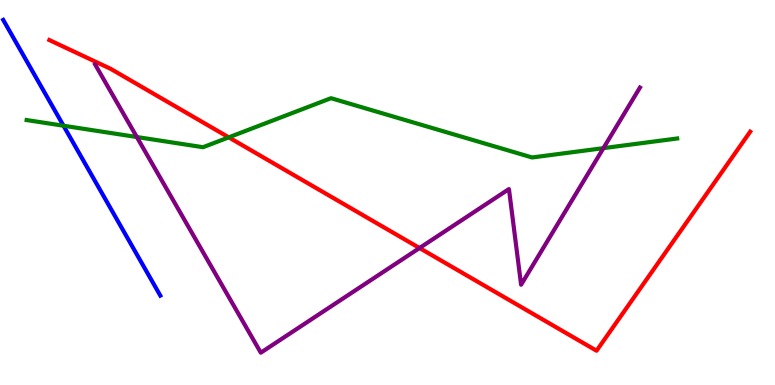[{'lines': ['blue', 'red'], 'intersections': []}, {'lines': ['green', 'red'], 'intersections': [{'x': 2.95, 'y': 6.43}]}, {'lines': ['purple', 'red'], 'intersections': [{'x': 5.41, 'y': 3.56}]}, {'lines': ['blue', 'green'], 'intersections': [{'x': 0.82, 'y': 6.73}]}, {'lines': ['blue', 'purple'], 'intersections': []}, {'lines': ['green', 'purple'], 'intersections': [{'x': 1.77, 'y': 6.44}, {'x': 7.79, 'y': 6.15}]}]